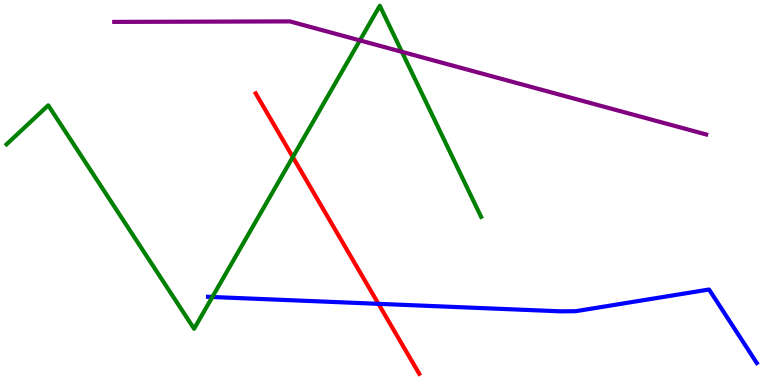[{'lines': ['blue', 'red'], 'intersections': [{'x': 4.88, 'y': 2.11}]}, {'lines': ['green', 'red'], 'intersections': [{'x': 3.78, 'y': 5.92}]}, {'lines': ['purple', 'red'], 'intersections': []}, {'lines': ['blue', 'green'], 'intersections': [{'x': 2.74, 'y': 2.29}]}, {'lines': ['blue', 'purple'], 'intersections': []}, {'lines': ['green', 'purple'], 'intersections': [{'x': 4.64, 'y': 8.95}, {'x': 5.19, 'y': 8.65}]}]